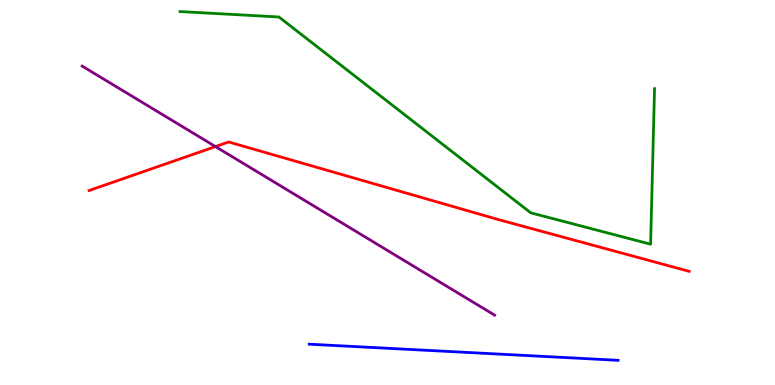[{'lines': ['blue', 'red'], 'intersections': []}, {'lines': ['green', 'red'], 'intersections': []}, {'lines': ['purple', 'red'], 'intersections': [{'x': 2.78, 'y': 6.19}]}, {'lines': ['blue', 'green'], 'intersections': []}, {'lines': ['blue', 'purple'], 'intersections': []}, {'lines': ['green', 'purple'], 'intersections': []}]